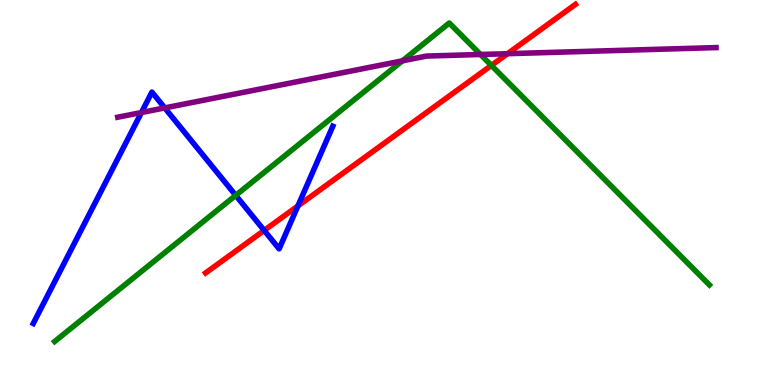[{'lines': ['blue', 'red'], 'intersections': [{'x': 3.41, 'y': 4.01}, {'x': 3.84, 'y': 4.65}]}, {'lines': ['green', 'red'], 'intersections': [{'x': 6.34, 'y': 8.3}]}, {'lines': ['purple', 'red'], 'intersections': [{'x': 6.55, 'y': 8.61}]}, {'lines': ['blue', 'green'], 'intersections': [{'x': 3.04, 'y': 4.93}]}, {'lines': ['blue', 'purple'], 'intersections': [{'x': 1.82, 'y': 7.08}, {'x': 2.13, 'y': 7.2}]}, {'lines': ['green', 'purple'], 'intersections': [{'x': 5.19, 'y': 8.42}, {'x': 6.2, 'y': 8.58}]}]